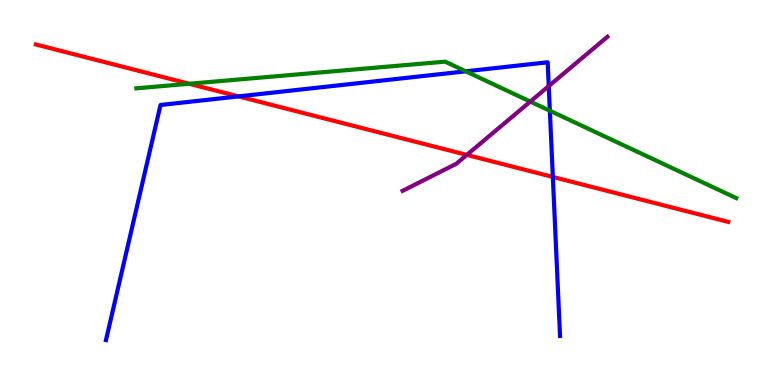[{'lines': ['blue', 'red'], 'intersections': [{'x': 3.08, 'y': 7.5}, {'x': 7.13, 'y': 5.4}]}, {'lines': ['green', 'red'], 'intersections': [{'x': 2.44, 'y': 7.82}]}, {'lines': ['purple', 'red'], 'intersections': [{'x': 6.02, 'y': 5.98}]}, {'lines': ['blue', 'green'], 'intersections': [{'x': 6.01, 'y': 8.15}, {'x': 7.09, 'y': 7.12}]}, {'lines': ['blue', 'purple'], 'intersections': [{'x': 7.08, 'y': 7.76}]}, {'lines': ['green', 'purple'], 'intersections': [{'x': 6.84, 'y': 7.36}]}]